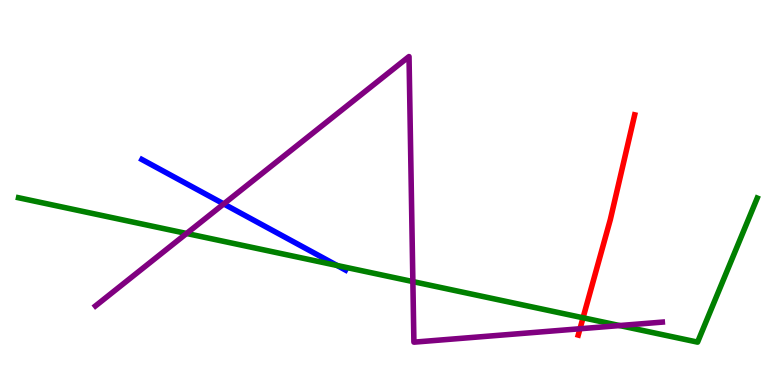[{'lines': ['blue', 'red'], 'intersections': []}, {'lines': ['green', 'red'], 'intersections': [{'x': 7.52, 'y': 1.75}]}, {'lines': ['purple', 'red'], 'intersections': [{'x': 7.48, 'y': 1.46}]}, {'lines': ['blue', 'green'], 'intersections': [{'x': 4.35, 'y': 3.1}]}, {'lines': ['blue', 'purple'], 'intersections': [{'x': 2.89, 'y': 4.7}]}, {'lines': ['green', 'purple'], 'intersections': [{'x': 2.41, 'y': 3.94}, {'x': 5.33, 'y': 2.69}, {'x': 8.0, 'y': 1.54}]}]